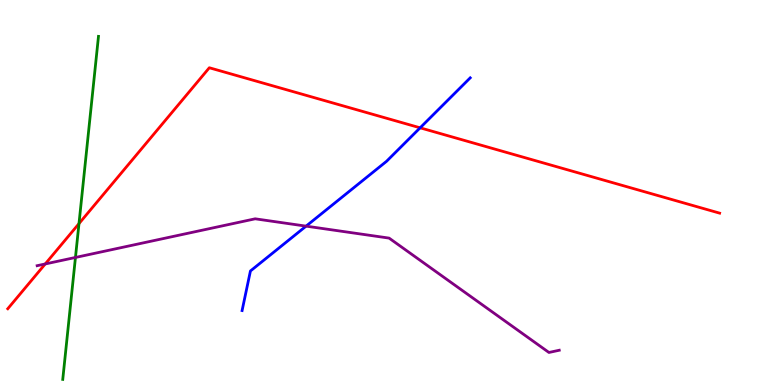[{'lines': ['blue', 'red'], 'intersections': [{'x': 5.42, 'y': 6.68}]}, {'lines': ['green', 'red'], 'intersections': [{'x': 1.02, 'y': 4.19}]}, {'lines': ['purple', 'red'], 'intersections': [{'x': 0.584, 'y': 3.14}]}, {'lines': ['blue', 'green'], 'intersections': []}, {'lines': ['blue', 'purple'], 'intersections': [{'x': 3.95, 'y': 4.13}]}, {'lines': ['green', 'purple'], 'intersections': [{'x': 0.974, 'y': 3.31}]}]